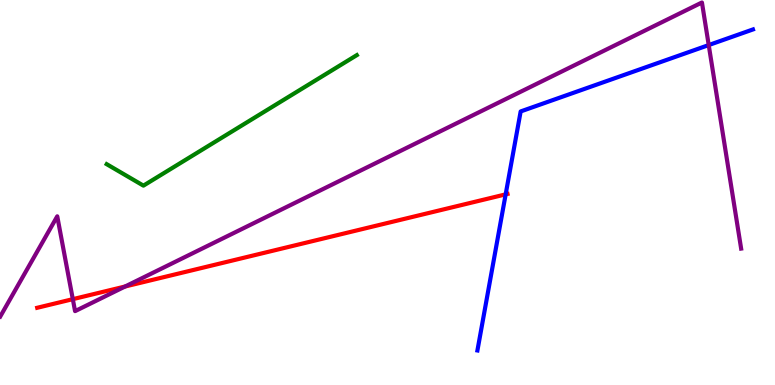[{'lines': ['blue', 'red'], 'intersections': [{'x': 6.52, 'y': 4.95}]}, {'lines': ['green', 'red'], 'intersections': []}, {'lines': ['purple', 'red'], 'intersections': [{'x': 0.94, 'y': 2.23}, {'x': 1.61, 'y': 2.56}]}, {'lines': ['blue', 'green'], 'intersections': []}, {'lines': ['blue', 'purple'], 'intersections': [{'x': 9.14, 'y': 8.83}]}, {'lines': ['green', 'purple'], 'intersections': []}]